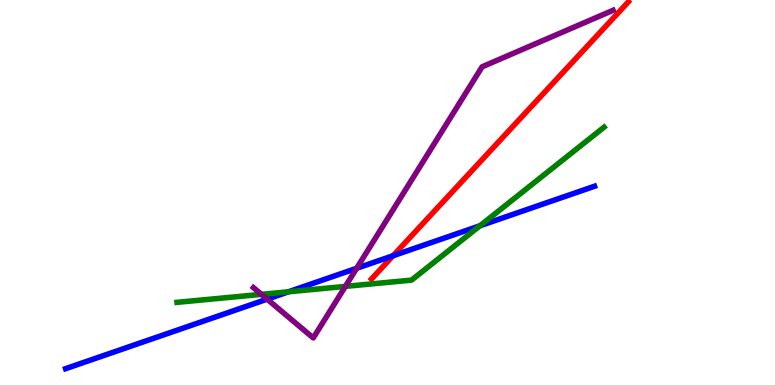[{'lines': ['blue', 'red'], 'intersections': [{'x': 5.07, 'y': 3.36}]}, {'lines': ['green', 'red'], 'intersections': []}, {'lines': ['purple', 'red'], 'intersections': []}, {'lines': ['blue', 'green'], 'intersections': [{'x': 3.72, 'y': 2.42}, {'x': 6.19, 'y': 4.14}]}, {'lines': ['blue', 'purple'], 'intersections': [{'x': 3.45, 'y': 2.23}, {'x': 4.6, 'y': 3.03}]}, {'lines': ['green', 'purple'], 'intersections': [{'x': 3.37, 'y': 2.35}, {'x': 4.46, 'y': 2.56}]}]